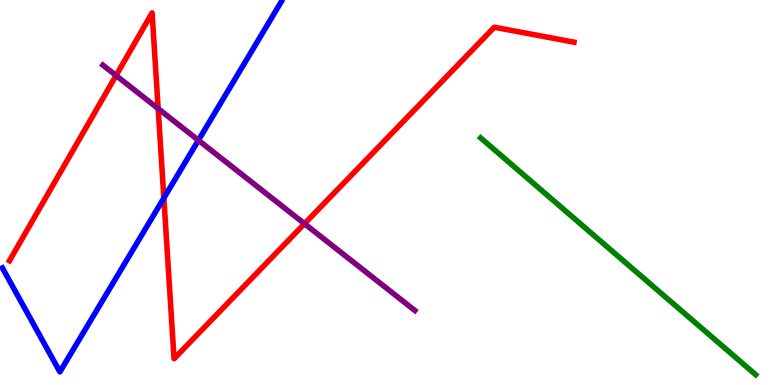[{'lines': ['blue', 'red'], 'intersections': [{'x': 2.11, 'y': 4.86}]}, {'lines': ['green', 'red'], 'intersections': []}, {'lines': ['purple', 'red'], 'intersections': [{'x': 1.5, 'y': 8.04}, {'x': 2.04, 'y': 7.18}, {'x': 3.93, 'y': 4.19}]}, {'lines': ['blue', 'green'], 'intersections': []}, {'lines': ['blue', 'purple'], 'intersections': [{'x': 2.56, 'y': 6.36}]}, {'lines': ['green', 'purple'], 'intersections': []}]